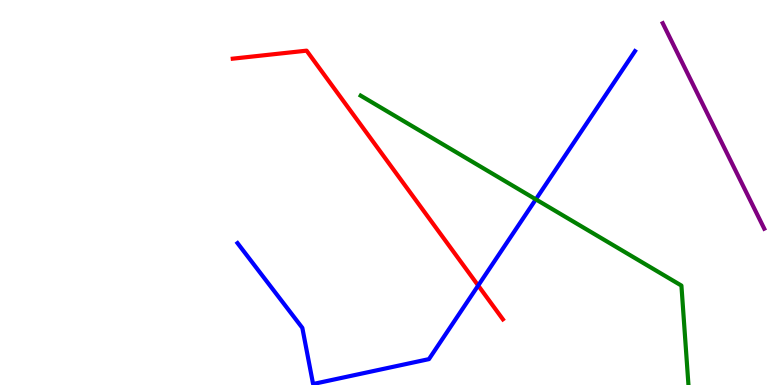[{'lines': ['blue', 'red'], 'intersections': [{'x': 6.17, 'y': 2.58}]}, {'lines': ['green', 'red'], 'intersections': []}, {'lines': ['purple', 'red'], 'intersections': []}, {'lines': ['blue', 'green'], 'intersections': [{'x': 6.91, 'y': 4.82}]}, {'lines': ['blue', 'purple'], 'intersections': []}, {'lines': ['green', 'purple'], 'intersections': []}]